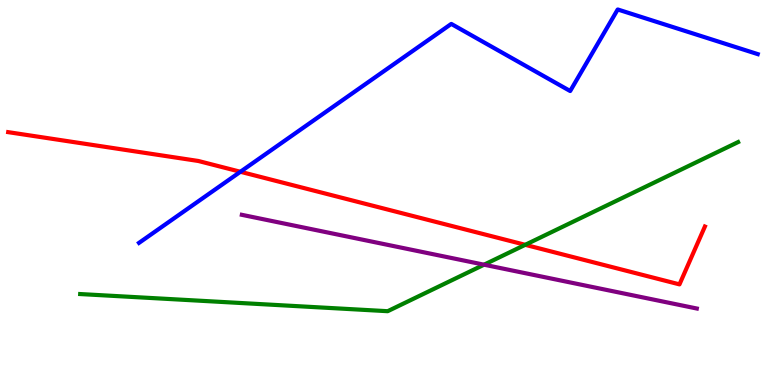[{'lines': ['blue', 'red'], 'intersections': [{'x': 3.1, 'y': 5.54}]}, {'lines': ['green', 'red'], 'intersections': [{'x': 6.78, 'y': 3.64}]}, {'lines': ['purple', 'red'], 'intersections': []}, {'lines': ['blue', 'green'], 'intersections': []}, {'lines': ['blue', 'purple'], 'intersections': []}, {'lines': ['green', 'purple'], 'intersections': [{'x': 6.25, 'y': 3.12}]}]